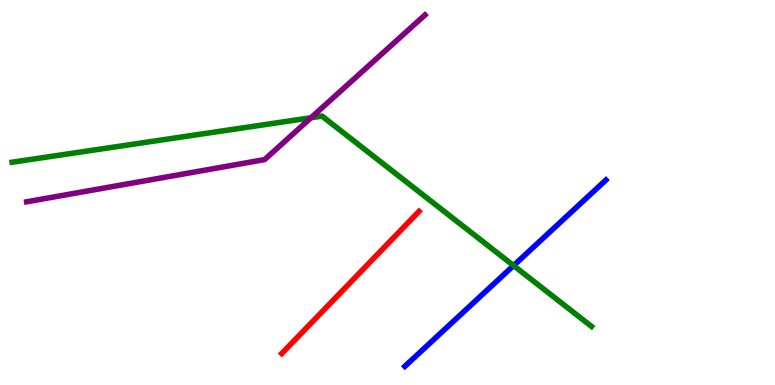[{'lines': ['blue', 'red'], 'intersections': []}, {'lines': ['green', 'red'], 'intersections': []}, {'lines': ['purple', 'red'], 'intersections': []}, {'lines': ['blue', 'green'], 'intersections': [{'x': 6.63, 'y': 3.1}]}, {'lines': ['blue', 'purple'], 'intersections': []}, {'lines': ['green', 'purple'], 'intersections': [{'x': 4.01, 'y': 6.94}]}]